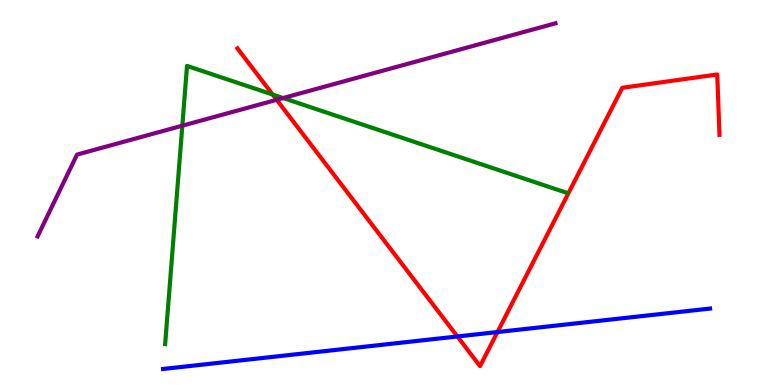[{'lines': ['blue', 'red'], 'intersections': [{'x': 5.9, 'y': 1.26}, {'x': 6.42, 'y': 1.38}]}, {'lines': ['green', 'red'], 'intersections': [{'x': 3.52, 'y': 7.54}]}, {'lines': ['purple', 'red'], 'intersections': [{'x': 3.57, 'y': 7.41}]}, {'lines': ['blue', 'green'], 'intersections': []}, {'lines': ['blue', 'purple'], 'intersections': []}, {'lines': ['green', 'purple'], 'intersections': [{'x': 2.35, 'y': 6.74}, {'x': 3.65, 'y': 7.45}]}]